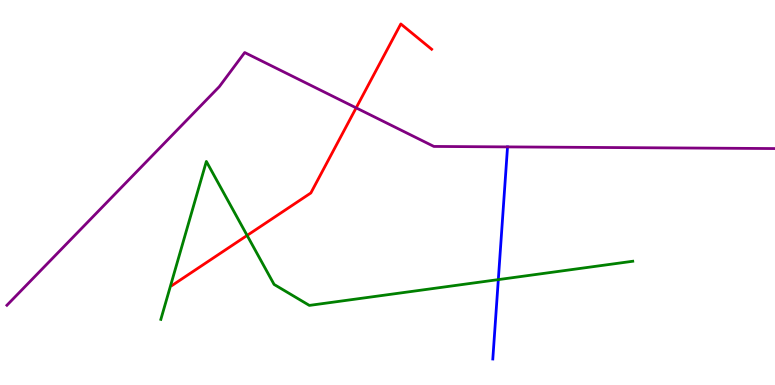[{'lines': ['blue', 'red'], 'intersections': []}, {'lines': ['green', 'red'], 'intersections': [{'x': 3.19, 'y': 3.88}]}, {'lines': ['purple', 'red'], 'intersections': [{'x': 4.6, 'y': 7.2}]}, {'lines': ['blue', 'green'], 'intersections': [{'x': 6.43, 'y': 2.74}]}, {'lines': ['blue', 'purple'], 'intersections': []}, {'lines': ['green', 'purple'], 'intersections': []}]